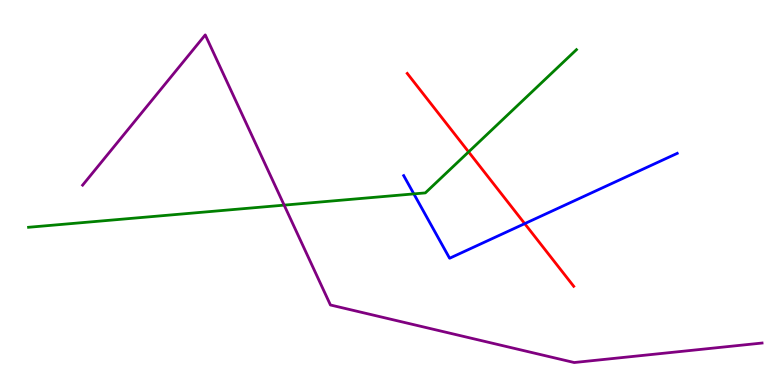[{'lines': ['blue', 'red'], 'intersections': [{'x': 6.77, 'y': 4.19}]}, {'lines': ['green', 'red'], 'intersections': [{'x': 6.05, 'y': 6.05}]}, {'lines': ['purple', 'red'], 'intersections': []}, {'lines': ['blue', 'green'], 'intersections': [{'x': 5.34, 'y': 4.96}]}, {'lines': ['blue', 'purple'], 'intersections': []}, {'lines': ['green', 'purple'], 'intersections': [{'x': 3.67, 'y': 4.67}]}]